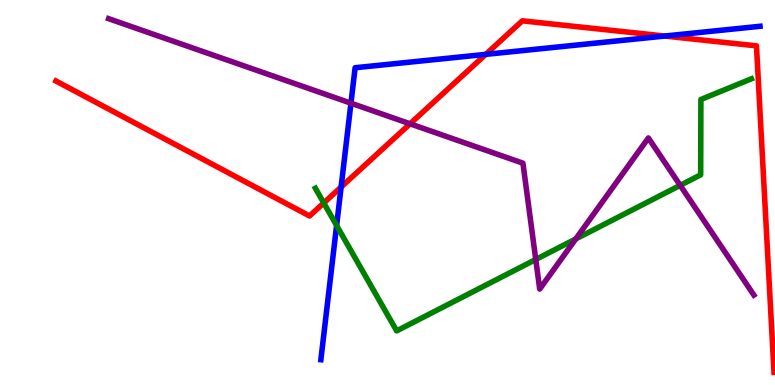[{'lines': ['blue', 'red'], 'intersections': [{'x': 4.4, 'y': 5.14}, {'x': 6.27, 'y': 8.59}, {'x': 8.58, 'y': 9.06}]}, {'lines': ['green', 'red'], 'intersections': [{'x': 4.18, 'y': 4.73}]}, {'lines': ['purple', 'red'], 'intersections': [{'x': 5.29, 'y': 6.78}]}, {'lines': ['blue', 'green'], 'intersections': [{'x': 4.34, 'y': 4.14}]}, {'lines': ['blue', 'purple'], 'intersections': [{'x': 4.53, 'y': 7.32}]}, {'lines': ['green', 'purple'], 'intersections': [{'x': 6.91, 'y': 3.26}, {'x': 7.43, 'y': 3.79}, {'x': 8.78, 'y': 5.19}]}]